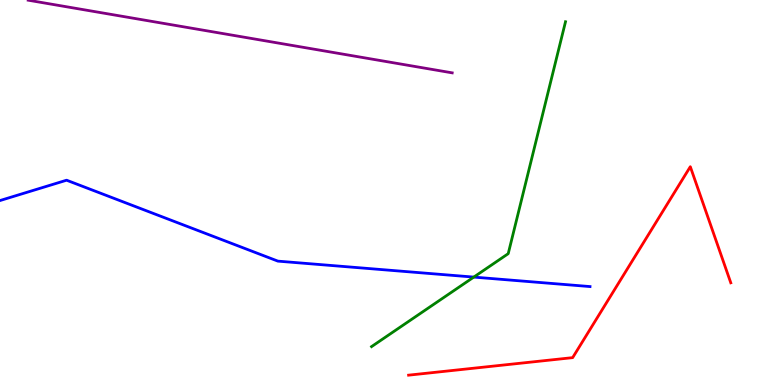[{'lines': ['blue', 'red'], 'intersections': []}, {'lines': ['green', 'red'], 'intersections': []}, {'lines': ['purple', 'red'], 'intersections': []}, {'lines': ['blue', 'green'], 'intersections': [{'x': 6.11, 'y': 2.8}]}, {'lines': ['blue', 'purple'], 'intersections': []}, {'lines': ['green', 'purple'], 'intersections': []}]